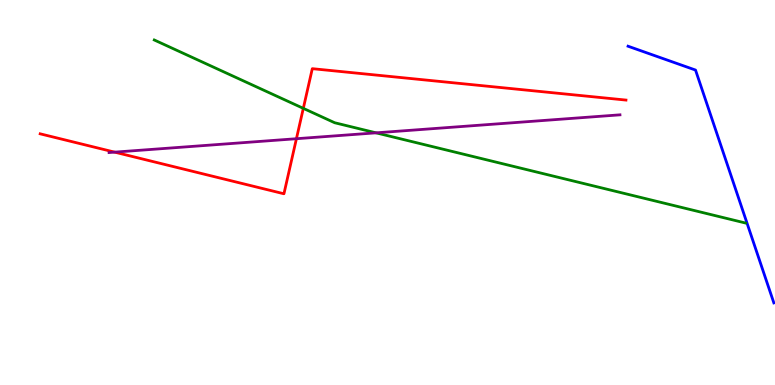[{'lines': ['blue', 'red'], 'intersections': []}, {'lines': ['green', 'red'], 'intersections': [{'x': 3.91, 'y': 7.19}]}, {'lines': ['purple', 'red'], 'intersections': [{'x': 1.48, 'y': 6.05}, {'x': 3.82, 'y': 6.4}]}, {'lines': ['blue', 'green'], 'intersections': []}, {'lines': ['blue', 'purple'], 'intersections': []}, {'lines': ['green', 'purple'], 'intersections': [{'x': 4.85, 'y': 6.55}]}]